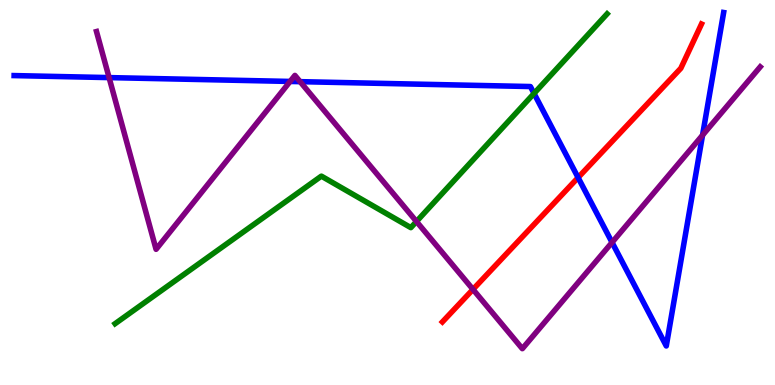[{'lines': ['blue', 'red'], 'intersections': [{'x': 7.46, 'y': 5.39}]}, {'lines': ['green', 'red'], 'intersections': []}, {'lines': ['purple', 'red'], 'intersections': [{'x': 6.1, 'y': 2.48}]}, {'lines': ['blue', 'green'], 'intersections': [{'x': 6.89, 'y': 7.57}]}, {'lines': ['blue', 'purple'], 'intersections': [{'x': 1.41, 'y': 7.98}, {'x': 3.74, 'y': 7.88}, {'x': 3.87, 'y': 7.88}, {'x': 7.9, 'y': 3.7}, {'x': 9.07, 'y': 6.49}]}, {'lines': ['green', 'purple'], 'intersections': [{'x': 5.37, 'y': 4.25}]}]